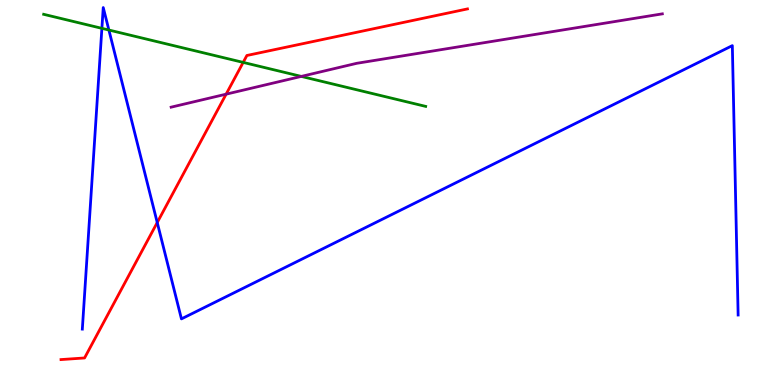[{'lines': ['blue', 'red'], 'intersections': [{'x': 2.03, 'y': 4.22}]}, {'lines': ['green', 'red'], 'intersections': [{'x': 3.14, 'y': 8.38}]}, {'lines': ['purple', 'red'], 'intersections': [{'x': 2.92, 'y': 7.55}]}, {'lines': ['blue', 'green'], 'intersections': [{'x': 1.31, 'y': 9.26}, {'x': 1.41, 'y': 9.22}]}, {'lines': ['blue', 'purple'], 'intersections': []}, {'lines': ['green', 'purple'], 'intersections': [{'x': 3.89, 'y': 8.02}]}]